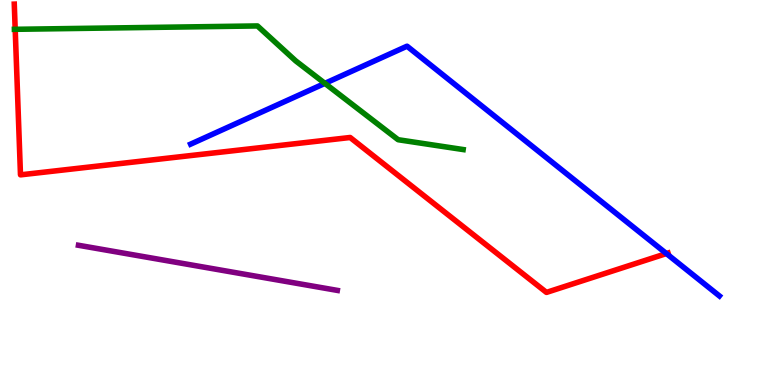[{'lines': ['blue', 'red'], 'intersections': [{'x': 8.6, 'y': 3.41}]}, {'lines': ['green', 'red'], 'intersections': [{'x': 0.196, 'y': 9.24}]}, {'lines': ['purple', 'red'], 'intersections': []}, {'lines': ['blue', 'green'], 'intersections': [{'x': 4.19, 'y': 7.83}]}, {'lines': ['blue', 'purple'], 'intersections': []}, {'lines': ['green', 'purple'], 'intersections': []}]